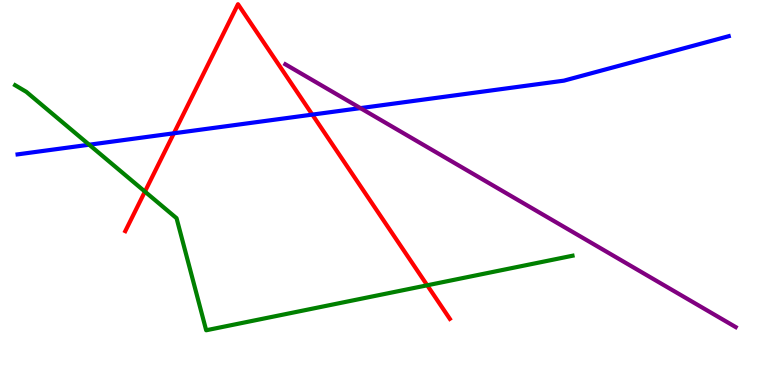[{'lines': ['blue', 'red'], 'intersections': [{'x': 2.24, 'y': 6.54}, {'x': 4.03, 'y': 7.02}]}, {'lines': ['green', 'red'], 'intersections': [{'x': 1.87, 'y': 5.02}, {'x': 5.51, 'y': 2.59}]}, {'lines': ['purple', 'red'], 'intersections': []}, {'lines': ['blue', 'green'], 'intersections': [{'x': 1.15, 'y': 6.24}]}, {'lines': ['blue', 'purple'], 'intersections': [{'x': 4.65, 'y': 7.19}]}, {'lines': ['green', 'purple'], 'intersections': []}]